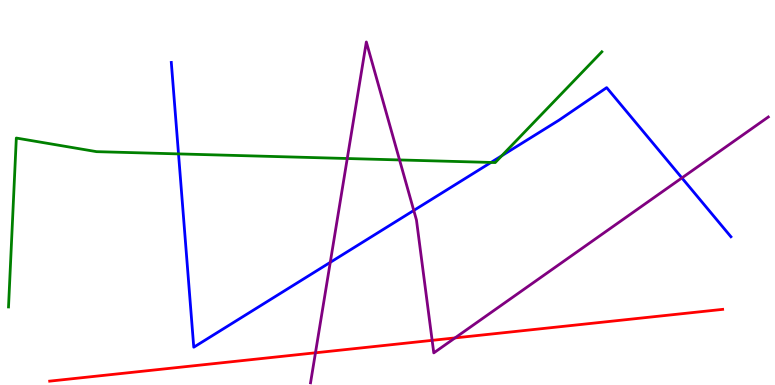[{'lines': ['blue', 'red'], 'intersections': []}, {'lines': ['green', 'red'], 'intersections': []}, {'lines': ['purple', 'red'], 'intersections': [{'x': 4.07, 'y': 0.836}, {'x': 5.58, 'y': 1.16}, {'x': 5.87, 'y': 1.22}]}, {'lines': ['blue', 'green'], 'intersections': [{'x': 2.3, 'y': 6.0}, {'x': 6.34, 'y': 5.78}, {'x': 6.47, 'y': 5.95}]}, {'lines': ['blue', 'purple'], 'intersections': [{'x': 4.26, 'y': 3.19}, {'x': 5.34, 'y': 4.53}, {'x': 8.8, 'y': 5.38}]}, {'lines': ['green', 'purple'], 'intersections': [{'x': 4.48, 'y': 5.88}, {'x': 5.16, 'y': 5.85}]}]